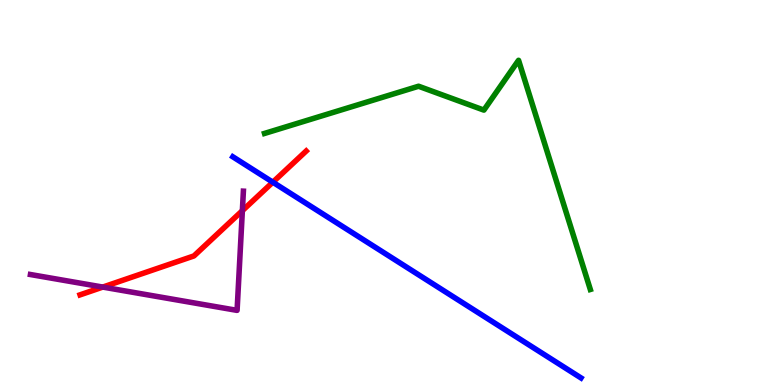[{'lines': ['blue', 'red'], 'intersections': [{'x': 3.52, 'y': 5.27}]}, {'lines': ['green', 'red'], 'intersections': []}, {'lines': ['purple', 'red'], 'intersections': [{'x': 1.33, 'y': 2.54}, {'x': 3.13, 'y': 4.53}]}, {'lines': ['blue', 'green'], 'intersections': []}, {'lines': ['blue', 'purple'], 'intersections': []}, {'lines': ['green', 'purple'], 'intersections': []}]